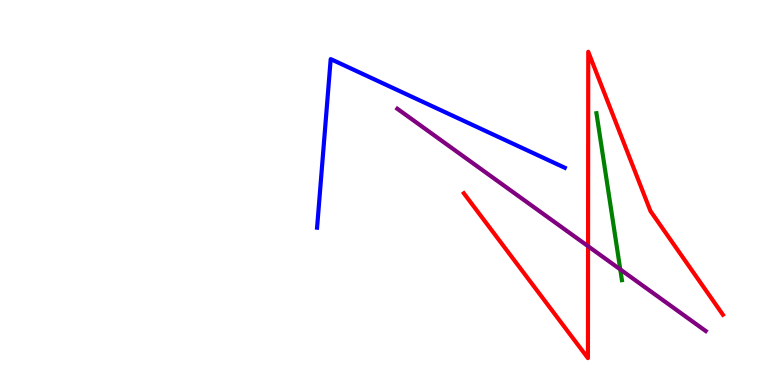[{'lines': ['blue', 'red'], 'intersections': []}, {'lines': ['green', 'red'], 'intersections': []}, {'lines': ['purple', 'red'], 'intersections': [{'x': 7.59, 'y': 3.6}]}, {'lines': ['blue', 'green'], 'intersections': []}, {'lines': ['blue', 'purple'], 'intersections': []}, {'lines': ['green', 'purple'], 'intersections': [{'x': 8.0, 'y': 3.0}]}]